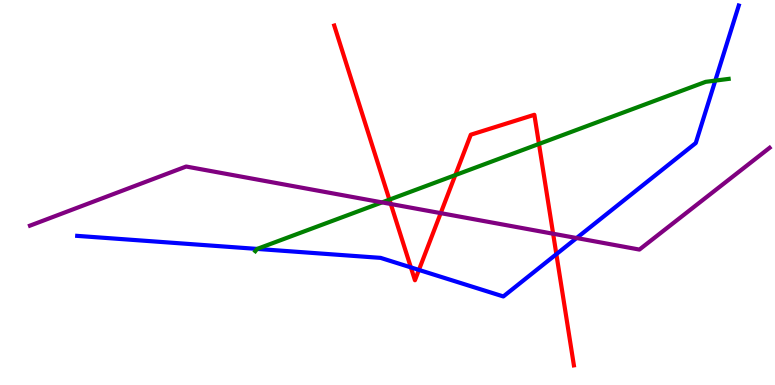[{'lines': ['blue', 'red'], 'intersections': [{'x': 5.3, 'y': 3.05}, {'x': 5.41, 'y': 2.99}, {'x': 7.18, 'y': 3.4}]}, {'lines': ['green', 'red'], 'intersections': [{'x': 5.02, 'y': 4.81}, {'x': 5.87, 'y': 5.45}, {'x': 6.95, 'y': 6.26}]}, {'lines': ['purple', 'red'], 'intersections': [{'x': 5.04, 'y': 4.7}, {'x': 5.69, 'y': 4.46}, {'x': 7.14, 'y': 3.93}]}, {'lines': ['blue', 'green'], 'intersections': [{'x': 3.32, 'y': 3.53}, {'x': 9.23, 'y': 7.91}]}, {'lines': ['blue', 'purple'], 'intersections': [{'x': 7.44, 'y': 3.82}]}, {'lines': ['green', 'purple'], 'intersections': [{'x': 4.93, 'y': 4.74}]}]